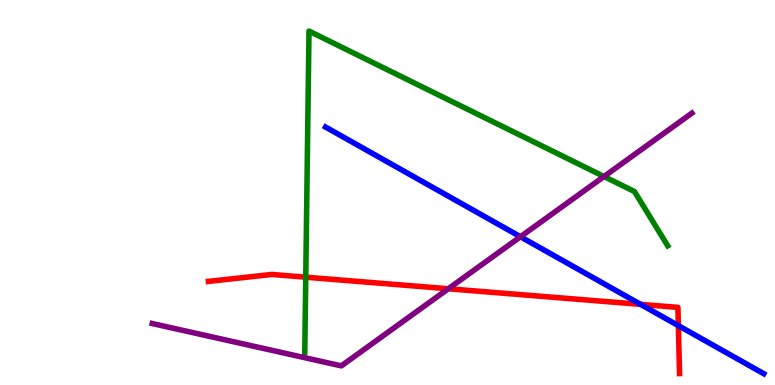[{'lines': ['blue', 'red'], 'intersections': [{'x': 8.27, 'y': 2.09}, {'x': 8.75, 'y': 1.54}]}, {'lines': ['green', 'red'], 'intersections': [{'x': 3.95, 'y': 2.8}]}, {'lines': ['purple', 'red'], 'intersections': [{'x': 5.78, 'y': 2.5}]}, {'lines': ['blue', 'green'], 'intersections': []}, {'lines': ['blue', 'purple'], 'intersections': [{'x': 6.72, 'y': 3.85}]}, {'lines': ['green', 'purple'], 'intersections': [{'x': 7.79, 'y': 5.42}]}]